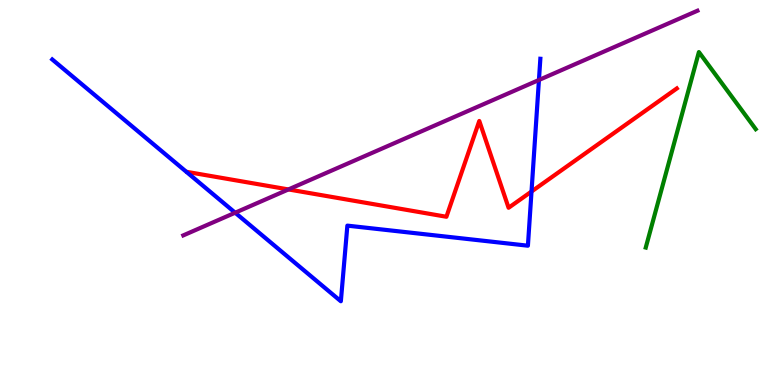[{'lines': ['blue', 'red'], 'intersections': [{'x': 6.86, 'y': 5.03}]}, {'lines': ['green', 'red'], 'intersections': []}, {'lines': ['purple', 'red'], 'intersections': [{'x': 3.72, 'y': 5.08}]}, {'lines': ['blue', 'green'], 'intersections': []}, {'lines': ['blue', 'purple'], 'intersections': [{'x': 3.03, 'y': 4.48}, {'x': 6.95, 'y': 7.92}]}, {'lines': ['green', 'purple'], 'intersections': []}]